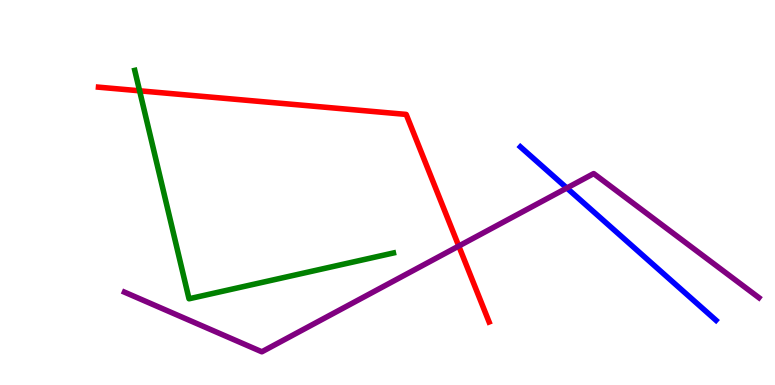[{'lines': ['blue', 'red'], 'intersections': []}, {'lines': ['green', 'red'], 'intersections': [{'x': 1.8, 'y': 7.64}]}, {'lines': ['purple', 'red'], 'intersections': [{'x': 5.92, 'y': 3.61}]}, {'lines': ['blue', 'green'], 'intersections': []}, {'lines': ['blue', 'purple'], 'intersections': [{'x': 7.31, 'y': 5.12}]}, {'lines': ['green', 'purple'], 'intersections': []}]